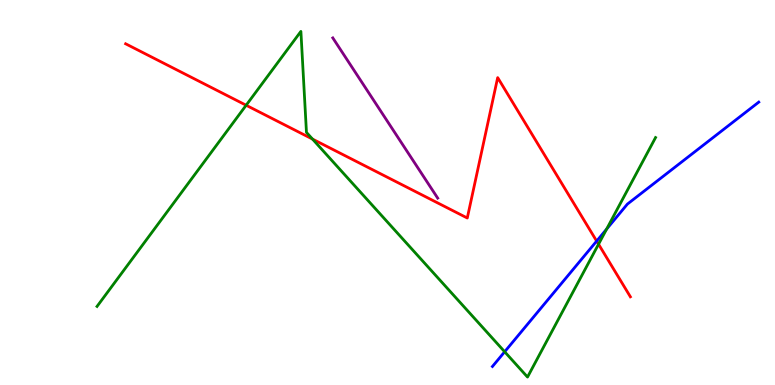[{'lines': ['blue', 'red'], 'intersections': [{'x': 7.7, 'y': 3.74}]}, {'lines': ['green', 'red'], 'intersections': [{'x': 3.18, 'y': 7.27}, {'x': 4.03, 'y': 6.39}, {'x': 7.72, 'y': 3.66}]}, {'lines': ['purple', 'red'], 'intersections': []}, {'lines': ['blue', 'green'], 'intersections': [{'x': 6.51, 'y': 0.863}, {'x': 7.83, 'y': 4.05}]}, {'lines': ['blue', 'purple'], 'intersections': []}, {'lines': ['green', 'purple'], 'intersections': []}]